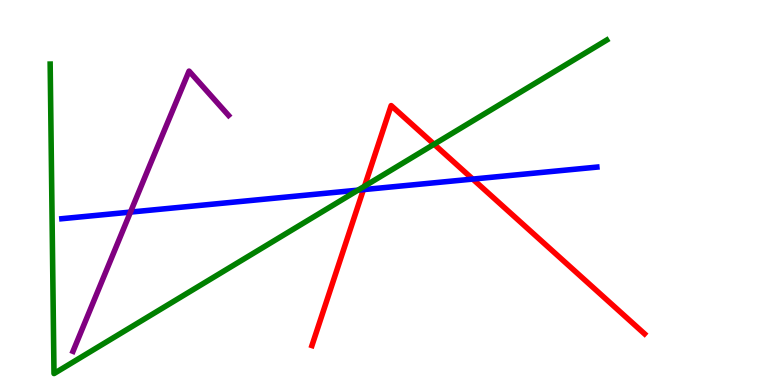[{'lines': ['blue', 'red'], 'intersections': [{'x': 4.69, 'y': 5.07}, {'x': 6.1, 'y': 5.35}]}, {'lines': ['green', 'red'], 'intersections': [{'x': 4.7, 'y': 5.16}, {'x': 5.6, 'y': 6.25}]}, {'lines': ['purple', 'red'], 'intersections': []}, {'lines': ['blue', 'green'], 'intersections': [{'x': 4.62, 'y': 5.06}]}, {'lines': ['blue', 'purple'], 'intersections': [{'x': 1.68, 'y': 4.49}]}, {'lines': ['green', 'purple'], 'intersections': []}]